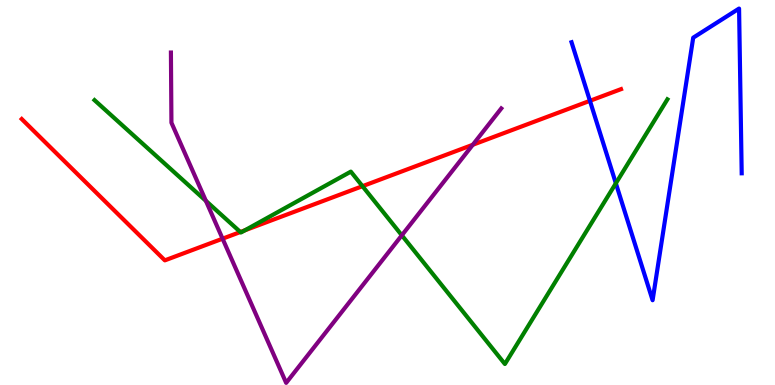[{'lines': ['blue', 'red'], 'intersections': [{'x': 7.61, 'y': 7.38}]}, {'lines': ['green', 'red'], 'intersections': [{'x': 3.1, 'y': 3.97}, {'x': 3.16, 'y': 4.02}, {'x': 4.68, 'y': 5.16}]}, {'lines': ['purple', 'red'], 'intersections': [{'x': 2.87, 'y': 3.8}, {'x': 6.1, 'y': 6.24}]}, {'lines': ['blue', 'green'], 'intersections': [{'x': 7.95, 'y': 5.24}]}, {'lines': ['blue', 'purple'], 'intersections': []}, {'lines': ['green', 'purple'], 'intersections': [{'x': 2.66, 'y': 4.78}, {'x': 5.18, 'y': 3.89}]}]